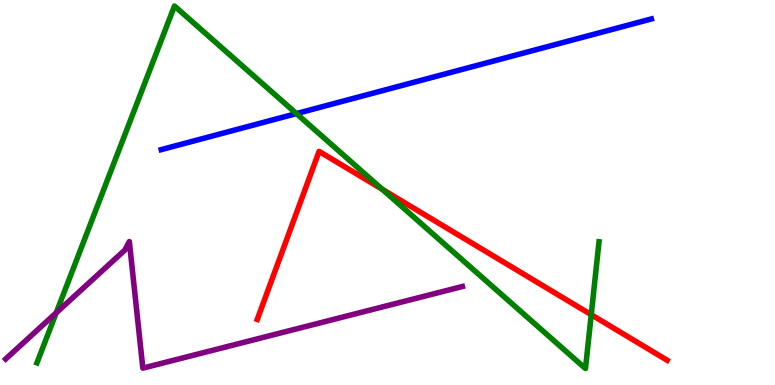[{'lines': ['blue', 'red'], 'intersections': []}, {'lines': ['green', 'red'], 'intersections': [{'x': 4.93, 'y': 5.08}, {'x': 7.63, 'y': 1.83}]}, {'lines': ['purple', 'red'], 'intersections': []}, {'lines': ['blue', 'green'], 'intersections': [{'x': 3.82, 'y': 7.05}]}, {'lines': ['blue', 'purple'], 'intersections': []}, {'lines': ['green', 'purple'], 'intersections': [{'x': 0.726, 'y': 1.88}]}]